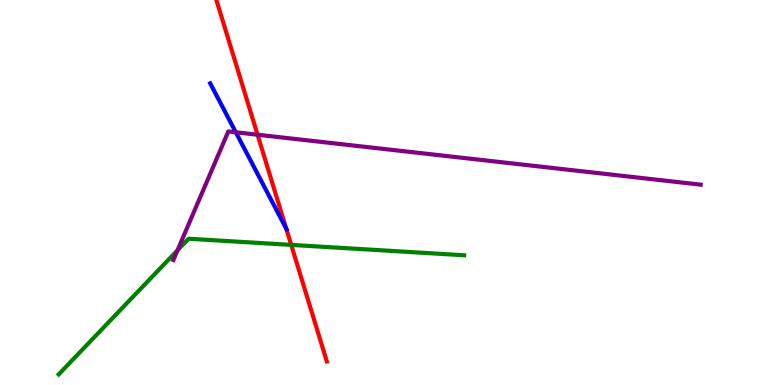[{'lines': ['blue', 'red'], 'intersections': [{'x': 3.69, 'y': 4.06}]}, {'lines': ['green', 'red'], 'intersections': [{'x': 3.76, 'y': 3.64}]}, {'lines': ['purple', 'red'], 'intersections': [{'x': 3.32, 'y': 6.5}]}, {'lines': ['blue', 'green'], 'intersections': []}, {'lines': ['blue', 'purple'], 'intersections': [{'x': 3.04, 'y': 6.56}]}, {'lines': ['green', 'purple'], 'intersections': [{'x': 2.29, 'y': 3.5}]}]